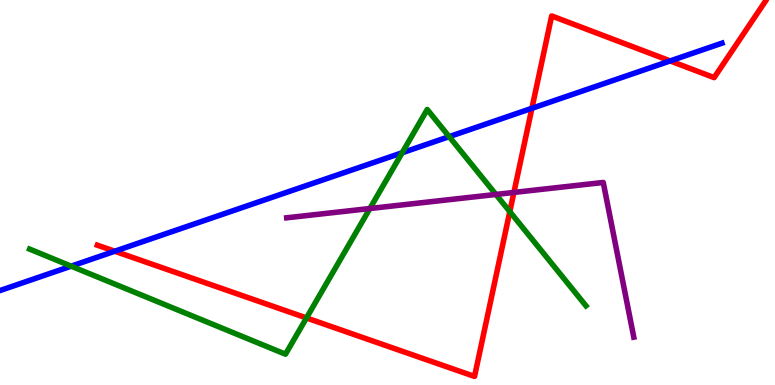[{'lines': ['blue', 'red'], 'intersections': [{'x': 1.48, 'y': 3.47}, {'x': 6.86, 'y': 7.19}, {'x': 8.65, 'y': 8.42}]}, {'lines': ['green', 'red'], 'intersections': [{'x': 3.95, 'y': 1.74}, {'x': 6.58, 'y': 4.5}]}, {'lines': ['purple', 'red'], 'intersections': [{'x': 6.63, 'y': 5.0}]}, {'lines': ['blue', 'green'], 'intersections': [{'x': 0.918, 'y': 3.09}, {'x': 5.19, 'y': 6.03}, {'x': 5.8, 'y': 6.45}]}, {'lines': ['blue', 'purple'], 'intersections': []}, {'lines': ['green', 'purple'], 'intersections': [{'x': 4.77, 'y': 4.58}, {'x': 6.4, 'y': 4.95}]}]